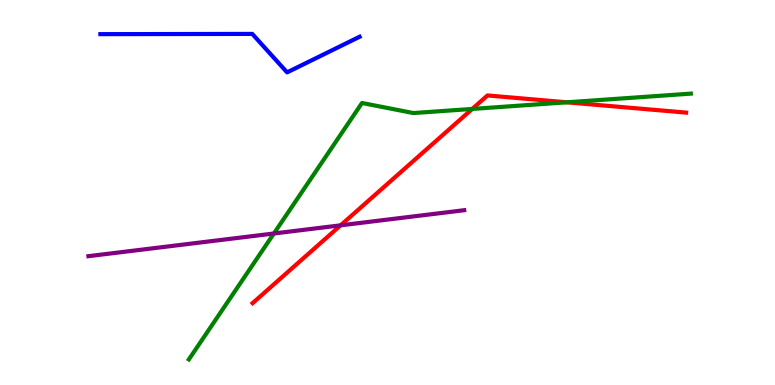[{'lines': ['blue', 'red'], 'intersections': []}, {'lines': ['green', 'red'], 'intersections': [{'x': 6.09, 'y': 7.17}, {'x': 7.31, 'y': 7.34}]}, {'lines': ['purple', 'red'], 'intersections': [{'x': 4.39, 'y': 4.15}]}, {'lines': ['blue', 'green'], 'intersections': []}, {'lines': ['blue', 'purple'], 'intersections': []}, {'lines': ['green', 'purple'], 'intersections': [{'x': 3.53, 'y': 3.94}]}]